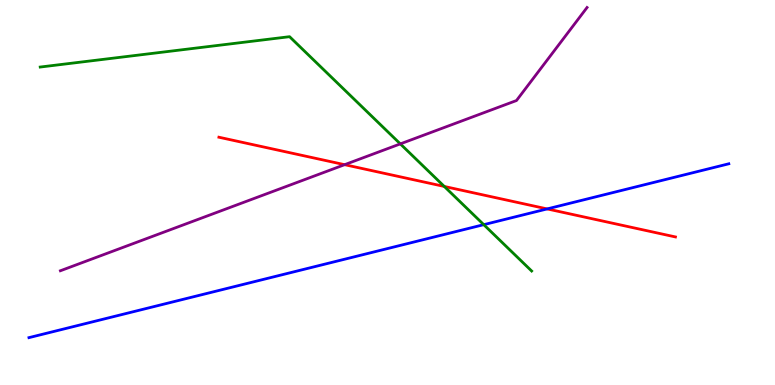[{'lines': ['blue', 'red'], 'intersections': [{'x': 7.06, 'y': 4.57}]}, {'lines': ['green', 'red'], 'intersections': [{'x': 5.73, 'y': 5.16}]}, {'lines': ['purple', 'red'], 'intersections': [{'x': 4.45, 'y': 5.72}]}, {'lines': ['blue', 'green'], 'intersections': [{'x': 6.24, 'y': 4.16}]}, {'lines': ['blue', 'purple'], 'intersections': []}, {'lines': ['green', 'purple'], 'intersections': [{'x': 5.17, 'y': 6.26}]}]